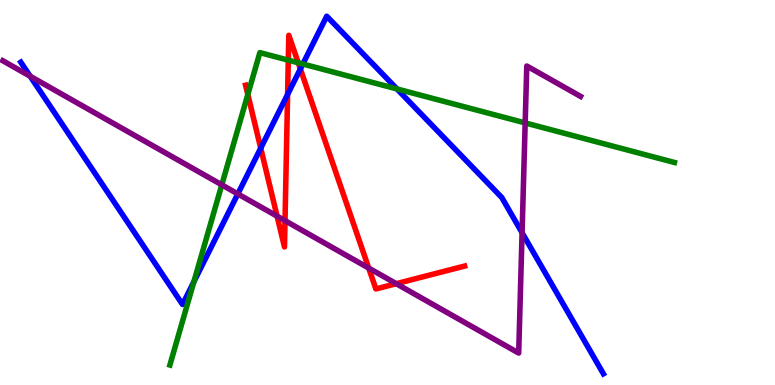[{'lines': ['blue', 'red'], 'intersections': [{'x': 3.36, 'y': 6.15}, {'x': 3.71, 'y': 7.55}, {'x': 3.88, 'y': 8.21}]}, {'lines': ['green', 'red'], 'intersections': [{'x': 3.2, 'y': 7.55}, {'x': 3.72, 'y': 8.44}, {'x': 3.85, 'y': 8.37}]}, {'lines': ['purple', 'red'], 'intersections': [{'x': 3.58, 'y': 4.39}, {'x': 3.68, 'y': 4.27}, {'x': 4.76, 'y': 3.04}, {'x': 5.11, 'y': 2.63}]}, {'lines': ['blue', 'green'], 'intersections': [{'x': 2.5, 'y': 2.68}, {'x': 3.91, 'y': 8.34}, {'x': 5.12, 'y': 7.69}]}, {'lines': ['blue', 'purple'], 'intersections': [{'x': 0.389, 'y': 8.02}, {'x': 3.07, 'y': 4.96}, {'x': 6.74, 'y': 3.96}]}, {'lines': ['green', 'purple'], 'intersections': [{'x': 2.86, 'y': 5.2}, {'x': 6.78, 'y': 6.81}]}]